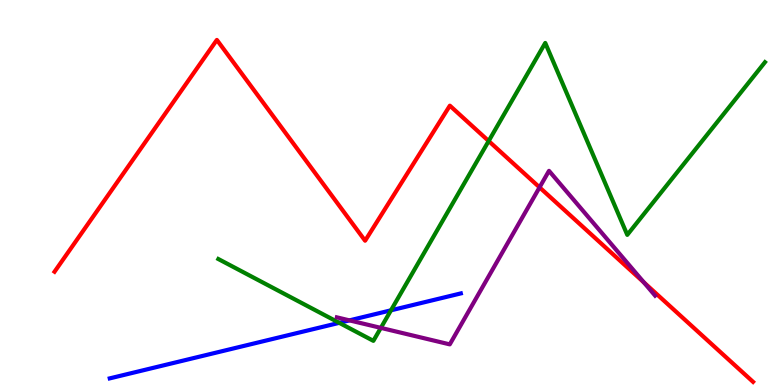[{'lines': ['blue', 'red'], 'intersections': []}, {'lines': ['green', 'red'], 'intersections': [{'x': 6.31, 'y': 6.34}]}, {'lines': ['purple', 'red'], 'intersections': [{'x': 6.96, 'y': 5.13}, {'x': 8.31, 'y': 2.67}]}, {'lines': ['blue', 'green'], 'intersections': [{'x': 4.38, 'y': 1.61}, {'x': 5.04, 'y': 1.94}]}, {'lines': ['blue', 'purple'], 'intersections': [{'x': 4.51, 'y': 1.68}]}, {'lines': ['green', 'purple'], 'intersections': [{'x': 4.91, 'y': 1.48}]}]